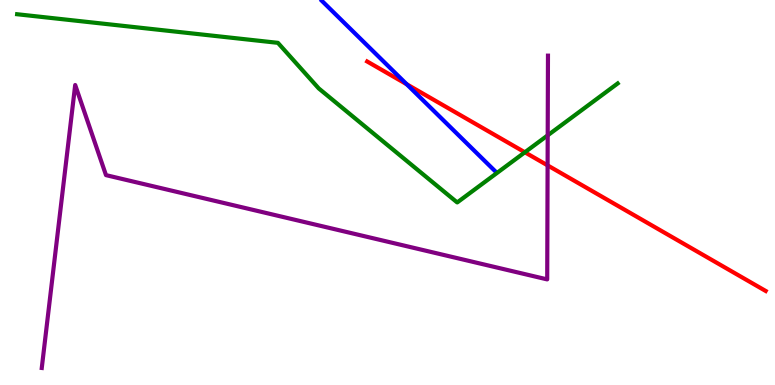[{'lines': ['blue', 'red'], 'intersections': [{'x': 5.25, 'y': 7.81}]}, {'lines': ['green', 'red'], 'intersections': [{'x': 6.77, 'y': 6.04}]}, {'lines': ['purple', 'red'], 'intersections': [{'x': 7.07, 'y': 5.7}]}, {'lines': ['blue', 'green'], 'intersections': []}, {'lines': ['blue', 'purple'], 'intersections': []}, {'lines': ['green', 'purple'], 'intersections': [{'x': 7.07, 'y': 6.48}]}]